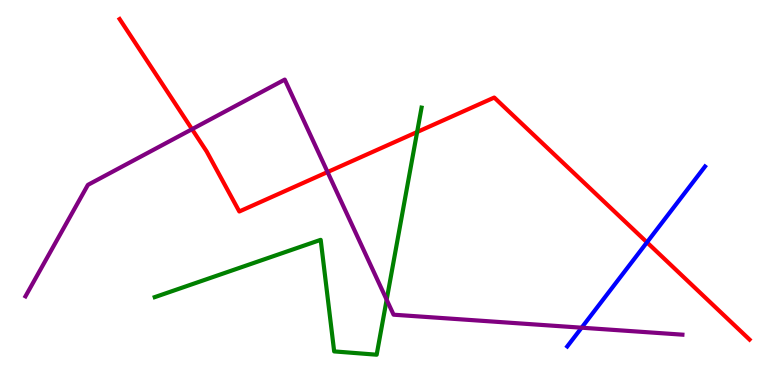[{'lines': ['blue', 'red'], 'intersections': [{'x': 8.35, 'y': 3.71}]}, {'lines': ['green', 'red'], 'intersections': [{'x': 5.38, 'y': 6.57}]}, {'lines': ['purple', 'red'], 'intersections': [{'x': 2.48, 'y': 6.64}, {'x': 4.23, 'y': 5.53}]}, {'lines': ['blue', 'green'], 'intersections': []}, {'lines': ['blue', 'purple'], 'intersections': [{'x': 7.5, 'y': 1.49}]}, {'lines': ['green', 'purple'], 'intersections': [{'x': 4.99, 'y': 2.21}]}]